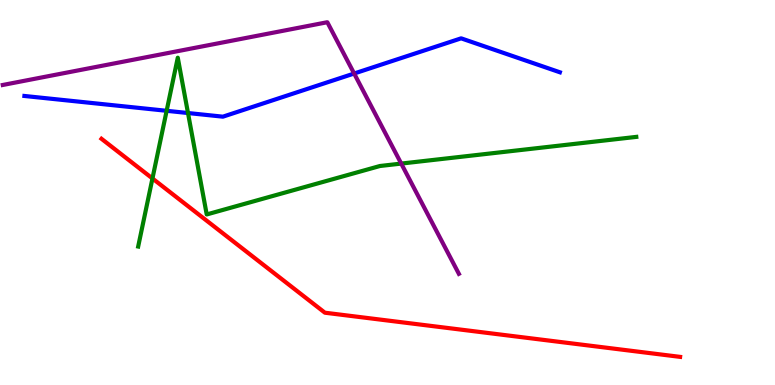[{'lines': ['blue', 'red'], 'intersections': []}, {'lines': ['green', 'red'], 'intersections': [{'x': 1.97, 'y': 5.36}]}, {'lines': ['purple', 'red'], 'intersections': []}, {'lines': ['blue', 'green'], 'intersections': [{'x': 2.15, 'y': 7.12}, {'x': 2.43, 'y': 7.06}]}, {'lines': ['blue', 'purple'], 'intersections': [{'x': 4.57, 'y': 8.09}]}, {'lines': ['green', 'purple'], 'intersections': [{'x': 5.18, 'y': 5.75}]}]